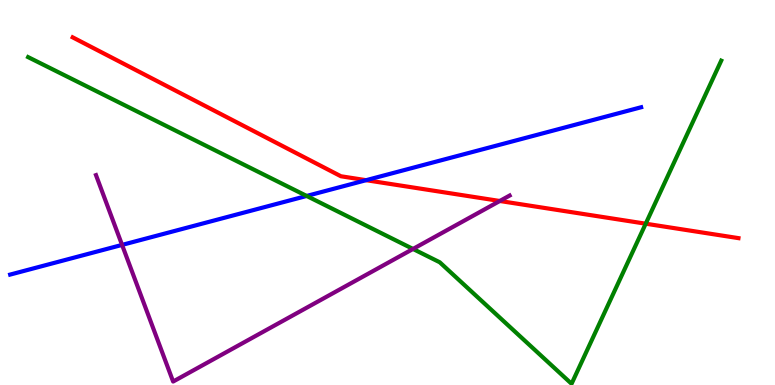[{'lines': ['blue', 'red'], 'intersections': [{'x': 4.72, 'y': 5.32}]}, {'lines': ['green', 'red'], 'intersections': [{'x': 8.33, 'y': 4.19}]}, {'lines': ['purple', 'red'], 'intersections': [{'x': 6.45, 'y': 4.78}]}, {'lines': ['blue', 'green'], 'intersections': [{'x': 3.96, 'y': 4.91}]}, {'lines': ['blue', 'purple'], 'intersections': [{'x': 1.58, 'y': 3.64}]}, {'lines': ['green', 'purple'], 'intersections': [{'x': 5.33, 'y': 3.53}]}]